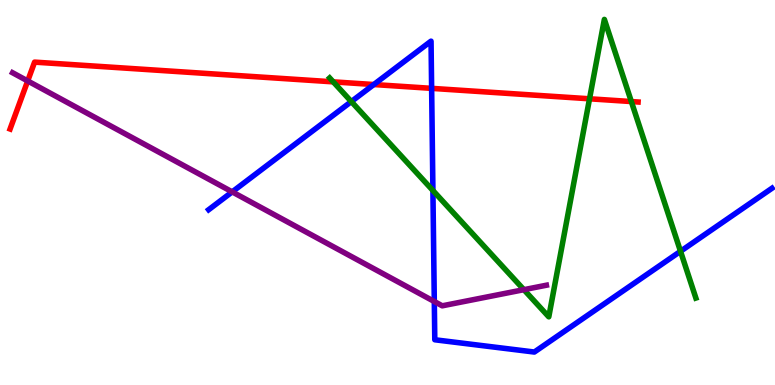[{'lines': ['blue', 'red'], 'intersections': [{'x': 4.82, 'y': 7.8}, {'x': 5.57, 'y': 7.7}]}, {'lines': ['green', 'red'], 'intersections': [{'x': 4.3, 'y': 7.87}, {'x': 7.61, 'y': 7.43}, {'x': 8.15, 'y': 7.36}]}, {'lines': ['purple', 'red'], 'intersections': [{'x': 0.357, 'y': 7.9}]}, {'lines': ['blue', 'green'], 'intersections': [{'x': 4.53, 'y': 7.36}, {'x': 5.59, 'y': 5.05}, {'x': 8.78, 'y': 3.47}]}, {'lines': ['blue', 'purple'], 'intersections': [{'x': 3.0, 'y': 5.02}, {'x': 5.6, 'y': 2.17}]}, {'lines': ['green', 'purple'], 'intersections': [{'x': 6.76, 'y': 2.48}]}]